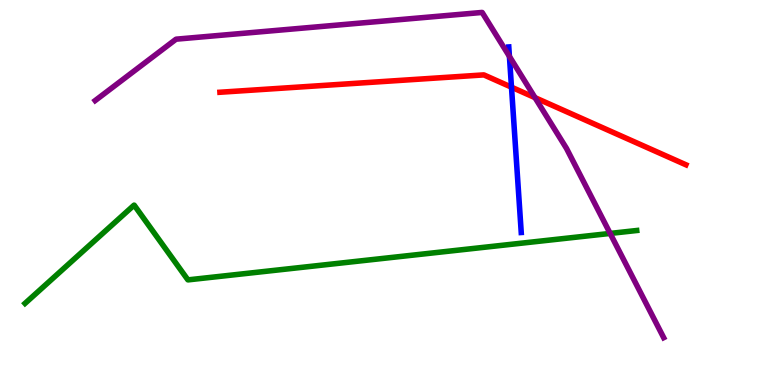[{'lines': ['blue', 'red'], 'intersections': [{'x': 6.6, 'y': 7.74}]}, {'lines': ['green', 'red'], 'intersections': []}, {'lines': ['purple', 'red'], 'intersections': [{'x': 6.9, 'y': 7.46}]}, {'lines': ['blue', 'green'], 'intersections': []}, {'lines': ['blue', 'purple'], 'intersections': [{'x': 6.57, 'y': 8.54}]}, {'lines': ['green', 'purple'], 'intersections': [{'x': 7.87, 'y': 3.94}]}]